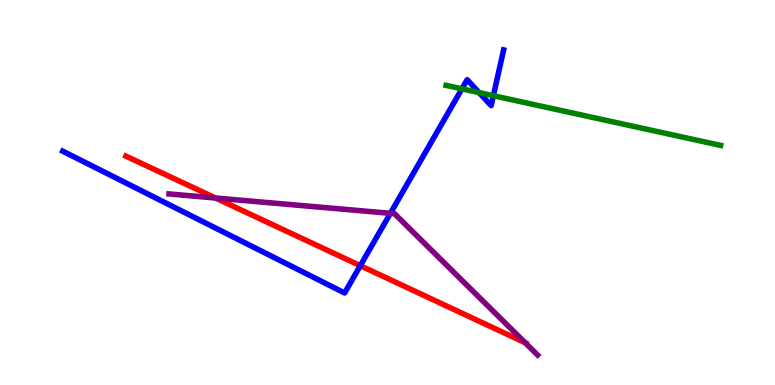[{'lines': ['blue', 'red'], 'intersections': [{'x': 4.65, 'y': 3.1}]}, {'lines': ['green', 'red'], 'intersections': []}, {'lines': ['purple', 'red'], 'intersections': [{'x': 2.78, 'y': 4.86}, {'x': 6.78, 'y': 1.1}]}, {'lines': ['blue', 'green'], 'intersections': [{'x': 5.96, 'y': 7.69}, {'x': 6.18, 'y': 7.59}, {'x': 6.37, 'y': 7.51}]}, {'lines': ['blue', 'purple'], 'intersections': [{'x': 5.04, 'y': 4.46}]}, {'lines': ['green', 'purple'], 'intersections': []}]